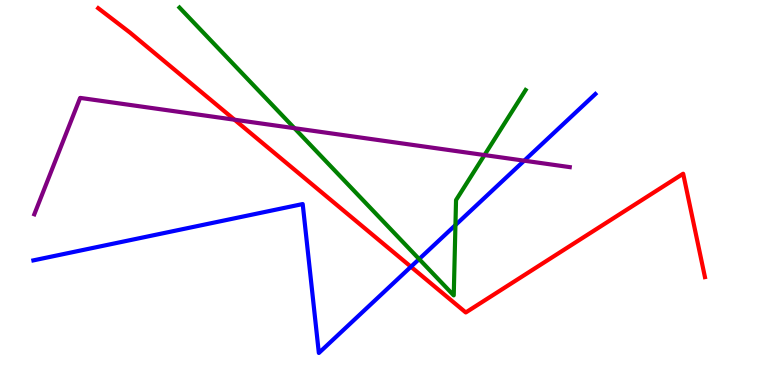[{'lines': ['blue', 'red'], 'intersections': [{'x': 5.3, 'y': 3.07}]}, {'lines': ['green', 'red'], 'intersections': []}, {'lines': ['purple', 'red'], 'intersections': [{'x': 3.03, 'y': 6.89}]}, {'lines': ['blue', 'green'], 'intersections': [{'x': 5.41, 'y': 3.27}, {'x': 5.88, 'y': 4.15}]}, {'lines': ['blue', 'purple'], 'intersections': [{'x': 6.76, 'y': 5.83}]}, {'lines': ['green', 'purple'], 'intersections': [{'x': 3.8, 'y': 6.67}, {'x': 6.25, 'y': 5.97}]}]